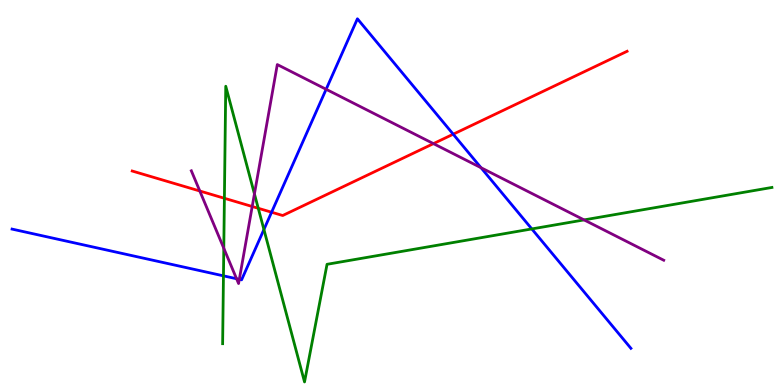[{'lines': ['blue', 'red'], 'intersections': [{'x': 3.5, 'y': 4.49}, {'x': 5.85, 'y': 6.51}]}, {'lines': ['green', 'red'], 'intersections': [{'x': 2.9, 'y': 4.85}, {'x': 3.33, 'y': 4.59}]}, {'lines': ['purple', 'red'], 'intersections': [{'x': 2.58, 'y': 5.04}, {'x': 3.25, 'y': 4.64}, {'x': 5.59, 'y': 6.27}]}, {'lines': ['blue', 'green'], 'intersections': [{'x': 2.88, 'y': 2.84}, {'x': 3.41, 'y': 4.04}, {'x': 6.86, 'y': 4.05}]}, {'lines': ['blue', 'purple'], 'intersections': [{'x': 3.05, 'y': 2.76}, {'x': 3.09, 'y': 2.74}, {'x': 4.21, 'y': 7.68}, {'x': 6.21, 'y': 5.64}]}, {'lines': ['green', 'purple'], 'intersections': [{'x': 2.89, 'y': 3.55}, {'x': 3.28, 'y': 4.96}, {'x': 7.54, 'y': 4.29}]}]